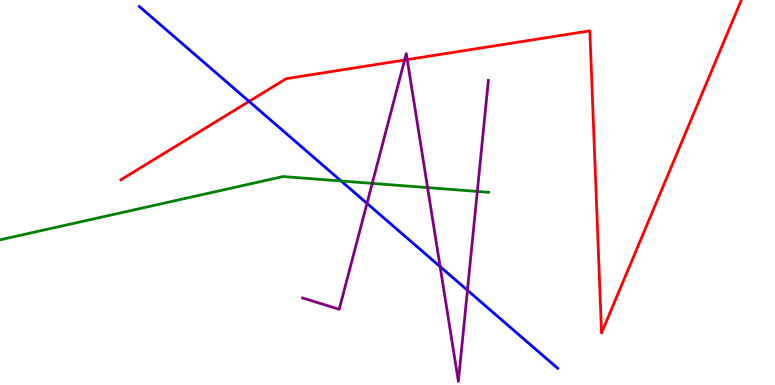[{'lines': ['blue', 'red'], 'intersections': [{'x': 3.21, 'y': 7.37}]}, {'lines': ['green', 'red'], 'intersections': []}, {'lines': ['purple', 'red'], 'intersections': [{'x': 5.22, 'y': 8.44}, {'x': 5.25, 'y': 8.45}]}, {'lines': ['blue', 'green'], 'intersections': [{'x': 4.4, 'y': 5.3}]}, {'lines': ['blue', 'purple'], 'intersections': [{'x': 4.74, 'y': 4.72}, {'x': 5.68, 'y': 3.07}, {'x': 6.03, 'y': 2.46}]}, {'lines': ['green', 'purple'], 'intersections': [{'x': 4.8, 'y': 5.24}, {'x': 5.52, 'y': 5.13}, {'x': 6.16, 'y': 5.03}]}]